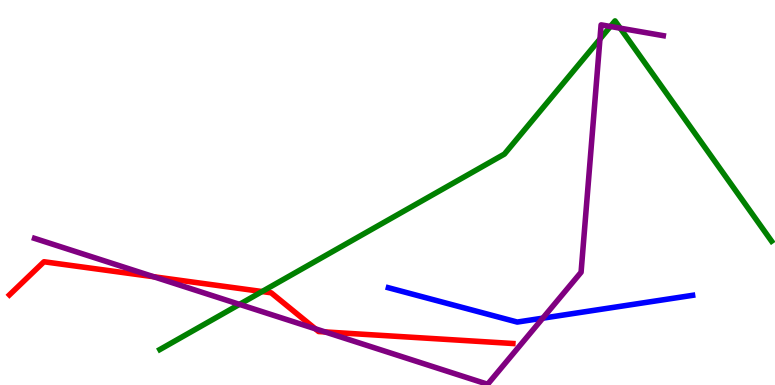[{'lines': ['blue', 'red'], 'intersections': []}, {'lines': ['green', 'red'], 'intersections': [{'x': 3.38, 'y': 2.43}]}, {'lines': ['purple', 'red'], 'intersections': [{'x': 1.98, 'y': 2.81}, {'x': 4.07, 'y': 1.46}, {'x': 4.19, 'y': 1.38}]}, {'lines': ['blue', 'green'], 'intersections': []}, {'lines': ['blue', 'purple'], 'intersections': [{'x': 7.0, 'y': 1.74}]}, {'lines': ['green', 'purple'], 'intersections': [{'x': 3.09, 'y': 2.09}, {'x': 7.74, 'y': 8.99}, {'x': 7.88, 'y': 9.31}, {'x': 8.0, 'y': 9.27}]}]